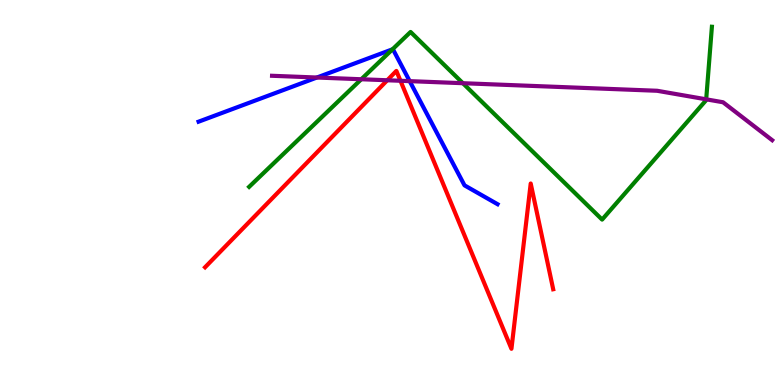[{'lines': ['blue', 'red'], 'intersections': []}, {'lines': ['green', 'red'], 'intersections': []}, {'lines': ['purple', 'red'], 'intersections': [{'x': 5.0, 'y': 7.92}, {'x': 5.17, 'y': 7.9}]}, {'lines': ['blue', 'green'], 'intersections': [{'x': 5.06, 'y': 8.72}]}, {'lines': ['blue', 'purple'], 'intersections': [{'x': 4.09, 'y': 7.99}, {'x': 5.29, 'y': 7.89}]}, {'lines': ['green', 'purple'], 'intersections': [{'x': 4.66, 'y': 7.94}, {'x': 5.97, 'y': 7.84}, {'x': 9.11, 'y': 7.42}]}]